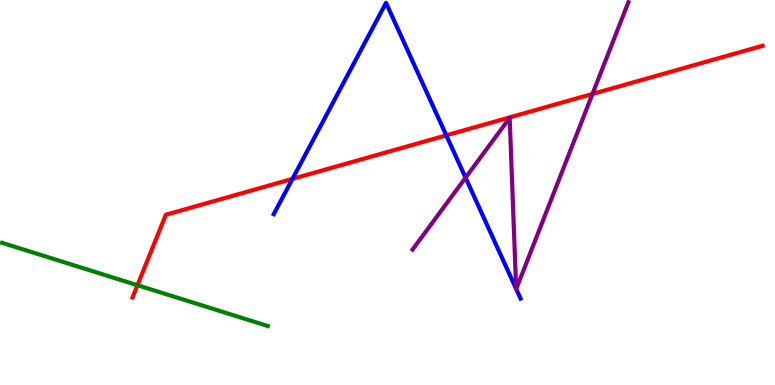[{'lines': ['blue', 'red'], 'intersections': [{'x': 3.77, 'y': 5.35}, {'x': 5.76, 'y': 6.48}]}, {'lines': ['green', 'red'], 'intersections': [{'x': 1.77, 'y': 2.59}]}, {'lines': ['purple', 'red'], 'intersections': [{'x': 7.65, 'y': 7.56}]}, {'lines': ['blue', 'green'], 'intersections': []}, {'lines': ['blue', 'purple'], 'intersections': [{'x': 6.01, 'y': 5.38}, {'x': 6.66, 'y': 2.5}, {'x': 6.66, 'y': 2.49}]}, {'lines': ['green', 'purple'], 'intersections': []}]